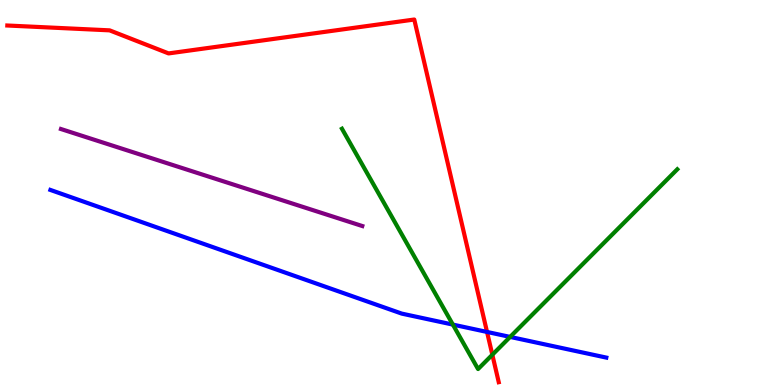[{'lines': ['blue', 'red'], 'intersections': [{'x': 6.28, 'y': 1.38}]}, {'lines': ['green', 'red'], 'intersections': [{'x': 6.35, 'y': 0.786}]}, {'lines': ['purple', 'red'], 'intersections': []}, {'lines': ['blue', 'green'], 'intersections': [{'x': 5.84, 'y': 1.57}, {'x': 6.58, 'y': 1.25}]}, {'lines': ['blue', 'purple'], 'intersections': []}, {'lines': ['green', 'purple'], 'intersections': []}]